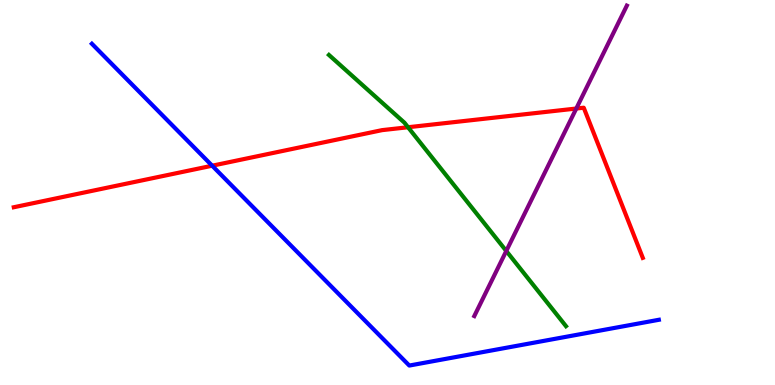[{'lines': ['blue', 'red'], 'intersections': [{'x': 2.74, 'y': 5.7}]}, {'lines': ['green', 'red'], 'intersections': [{'x': 5.26, 'y': 6.69}]}, {'lines': ['purple', 'red'], 'intersections': [{'x': 7.44, 'y': 7.18}]}, {'lines': ['blue', 'green'], 'intersections': []}, {'lines': ['blue', 'purple'], 'intersections': []}, {'lines': ['green', 'purple'], 'intersections': [{'x': 6.53, 'y': 3.48}]}]